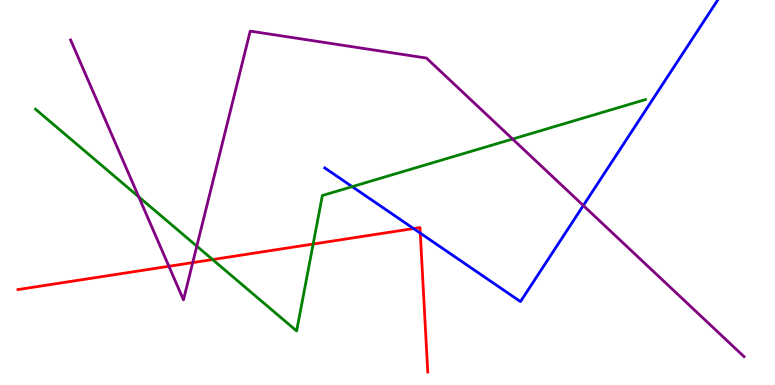[{'lines': ['blue', 'red'], 'intersections': [{'x': 5.34, 'y': 4.06}, {'x': 5.42, 'y': 3.94}]}, {'lines': ['green', 'red'], 'intersections': [{'x': 2.74, 'y': 3.26}, {'x': 4.04, 'y': 3.66}]}, {'lines': ['purple', 'red'], 'intersections': [{'x': 2.18, 'y': 3.08}, {'x': 2.49, 'y': 3.18}]}, {'lines': ['blue', 'green'], 'intersections': [{'x': 4.54, 'y': 5.15}]}, {'lines': ['blue', 'purple'], 'intersections': [{'x': 7.53, 'y': 4.66}]}, {'lines': ['green', 'purple'], 'intersections': [{'x': 1.79, 'y': 4.89}, {'x': 2.54, 'y': 3.61}, {'x': 6.61, 'y': 6.39}]}]